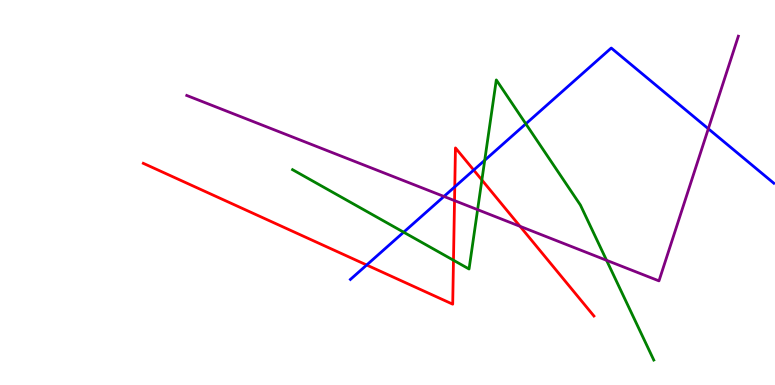[{'lines': ['blue', 'red'], 'intersections': [{'x': 4.73, 'y': 3.12}, {'x': 5.87, 'y': 5.15}, {'x': 6.11, 'y': 5.58}]}, {'lines': ['green', 'red'], 'intersections': [{'x': 5.85, 'y': 3.24}, {'x': 6.22, 'y': 5.33}]}, {'lines': ['purple', 'red'], 'intersections': [{'x': 5.86, 'y': 4.79}, {'x': 6.71, 'y': 4.12}]}, {'lines': ['blue', 'green'], 'intersections': [{'x': 5.21, 'y': 3.97}, {'x': 6.25, 'y': 5.84}, {'x': 6.78, 'y': 6.78}]}, {'lines': ['blue', 'purple'], 'intersections': [{'x': 5.73, 'y': 4.9}, {'x': 9.14, 'y': 6.66}]}, {'lines': ['green', 'purple'], 'intersections': [{'x': 6.16, 'y': 4.55}, {'x': 7.83, 'y': 3.24}]}]